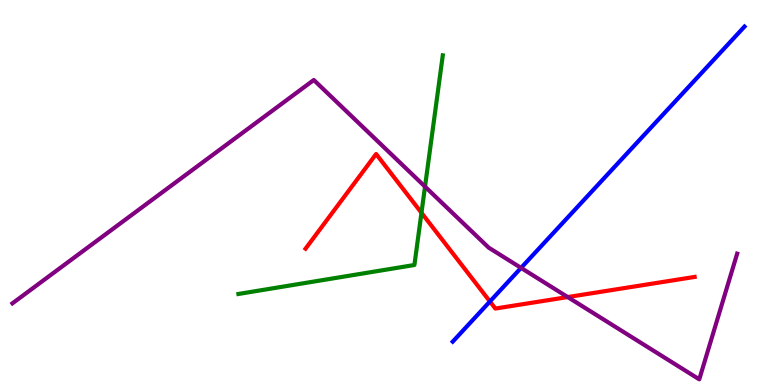[{'lines': ['blue', 'red'], 'intersections': [{'x': 6.32, 'y': 2.17}]}, {'lines': ['green', 'red'], 'intersections': [{'x': 5.44, 'y': 4.47}]}, {'lines': ['purple', 'red'], 'intersections': [{'x': 7.33, 'y': 2.28}]}, {'lines': ['blue', 'green'], 'intersections': []}, {'lines': ['blue', 'purple'], 'intersections': [{'x': 6.72, 'y': 3.04}]}, {'lines': ['green', 'purple'], 'intersections': [{'x': 5.48, 'y': 5.15}]}]